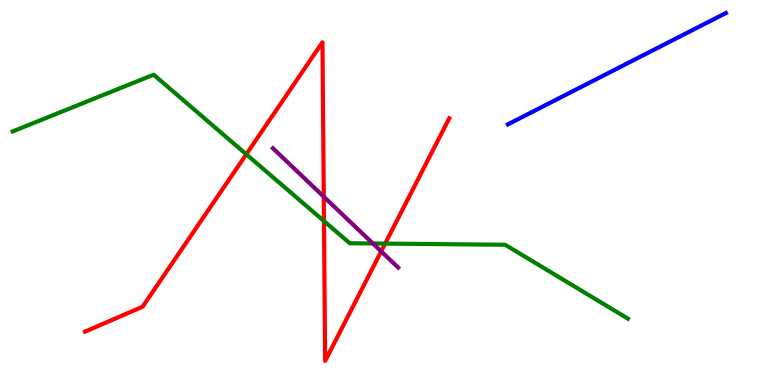[{'lines': ['blue', 'red'], 'intersections': []}, {'lines': ['green', 'red'], 'intersections': [{'x': 3.18, 'y': 5.99}, {'x': 4.18, 'y': 4.26}, {'x': 4.97, 'y': 3.67}]}, {'lines': ['purple', 'red'], 'intersections': [{'x': 4.18, 'y': 4.89}, {'x': 4.92, 'y': 3.47}]}, {'lines': ['blue', 'green'], 'intersections': []}, {'lines': ['blue', 'purple'], 'intersections': []}, {'lines': ['green', 'purple'], 'intersections': [{'x': 4.81, 'y': 3.68}]}]